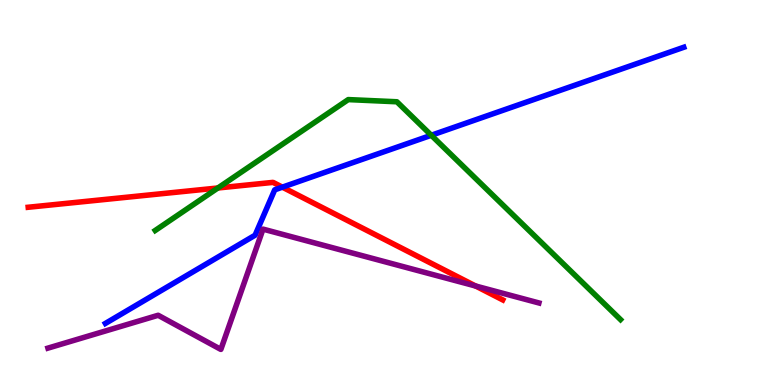[{'lines': ['blue', 'red'], 'intersections': [{'x': 3.64, 'y': 5.14}]}, {'lines': ['green', 'red'], 'intersections': [{'x': 2.81, 'y': 5.12}]}, {'lines': ['purple', 'red'], 'intersections': [{'x': 6.14, 'y': 2.57}]}, {'lines': ['blue', 'green'], 'intersections': [{'x': 5.56, 'y': 6.49}]}, {'lines': ['blue', 'purple'], 'intersections': []}, {'lines': ['green', 'purple'], 'intersections': []}]